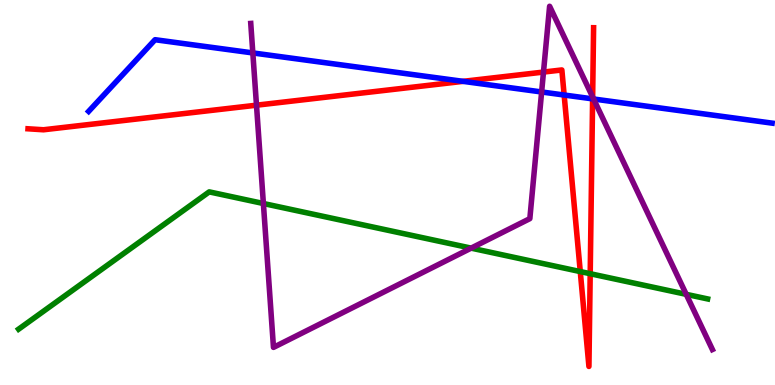[{'lines': ['blue', 'red'], 'intersections': [{'x': 5.98, 'y': 7.89}, {'x': 7.28, 'y': 7.53}, {'x': 7.65, 'y': 7.43}]}, {'lines': ['green', 'red'], 'intersections': [{'x': 7.49, 'y': 2.95}, {'x': 7.62, 'y': 2.89}]}, {'lines': ['purple', 'red'], 'intersections': [{'x': 3.31, 'y': 7.27}, {'x': 7.01, 'y': 8.13}, {'x': 7.65, 'y': 7.48}]}, {'lines': ['blue', 'green'], 'intersections': []}, {'lines': ['blue', 'purple'], 'intersections': [{'x': 3.26, 'y': 8.63}, {'x': 6.99, 'y': 7.61}, {'x': 7.66, 'y': 7.43}]}, {'lines': ['green', 'purple'], 'intersections': [{'x': 3.4, 'y': 4.71}, {'x': 6.08, 'y': 3.56}, {'x': 8.85, 'y': 2.36}]}]